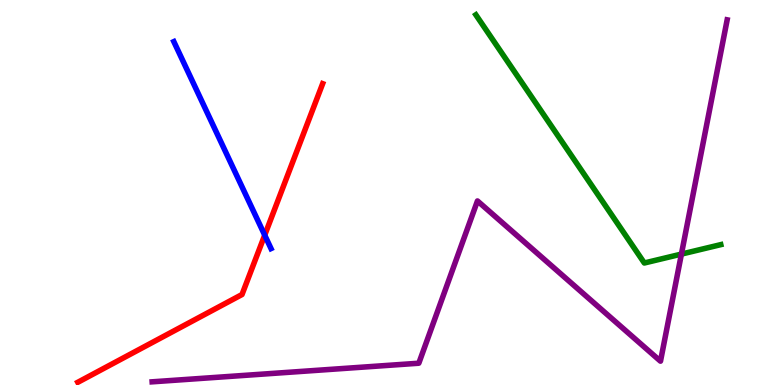[{'lines': ['blue', 'red'], 'intersections': [{'x': 3.42, 'y': 3.89}]}, {'lines': ['green', 'red'], 'intersections': []}, {'lines': ['purple', 'red'], 'intersections': []}, {'lines': ['blue', 'green'], 'intersections': []}, {'lines': ['blue', 'purple'], 'intersections': []}, {'lines': ['green', 'purple'], 'intersections': [{'x': 8.79, 'y': 3.4}]}]